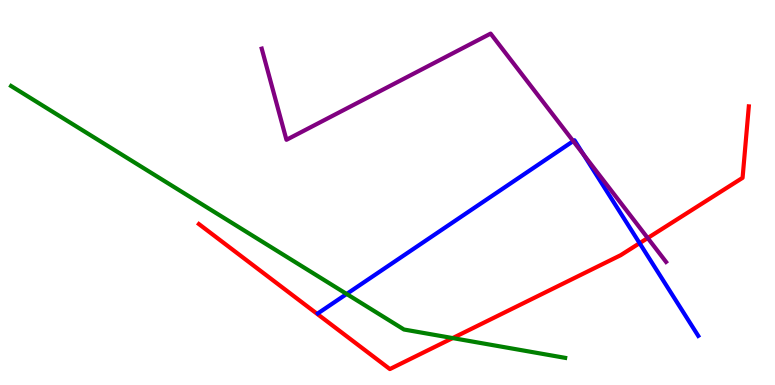[{'lines': ['blue', 'red'], 'intersections': [{'x': 8.25, 'y': 3.68}]}, {'lines': ['green', 'red'], 'intersections': [{'x': 5.84, 'y': 1.22}]}, {'lines': ['purple', 'red'], 'intersections': [{'x': 8.36, 'y': 3.82}]}, {'lines': ['blue', 'green'], 'intersections': [{'x': 4.47, 'y': 2.36}]}, {'lines': ['blue', 'purple'], 'intersections': [{'x': 7.4, 'y': 6.34}, {'x': 7.53, 'y': 5.99}]}, {'lines': ['green', 'purple'], 'intersections': []}]